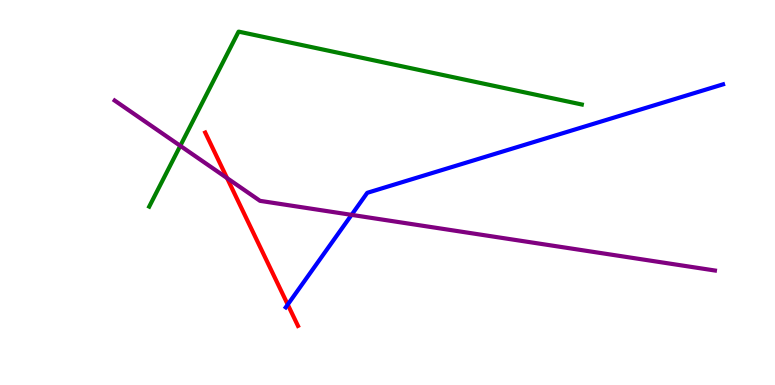[{'lines': ['blue', 'red'], 'intersections': [{'x': 3.71, 'y': 2.09}]}, {'lines': ['green', 'red'], 'intersections': []}, {'lines': ['purple', 'red'], 'intersections': [{'x': 2.93, 'y': 5.37}]}, {'lines': ['blue', 'green'], 'intersections': []}, {'lines': ['blue', 'purple'], 'intersections': [{'x': 4.54, 'y': 4.42}]}, {'lines': ['green', 'purple'], 'intersections': [{'x': 2.33, 'y': 6.21}]}]